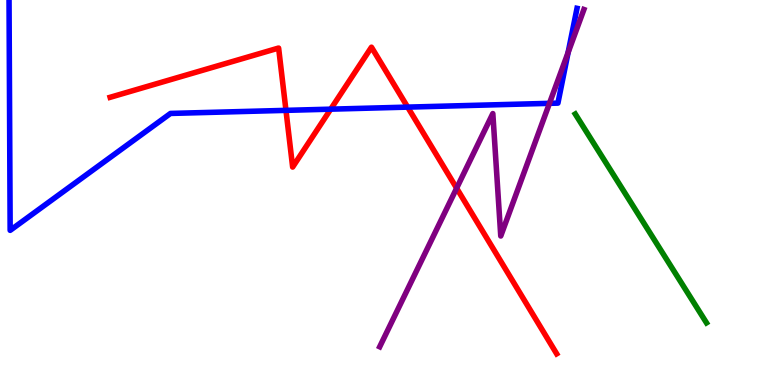[{'lines': ['blue', 'red'], 'intersections': [{'x': 3.69, 'y': 7.13}, {'x': 4.27, 'y': 7.16}, {'x': 5.26, 'y': 7.22}]}, {'lines': ['green', 'red'], 'intersections': []}, {'lines': ['purple', 'red'], 'intersections': [{'x': 5.89, 'y': 5.11}]}, {'lines': ['blue', 'green'], 'intersections': []}, {'lines': ['blue', 'purple'], 'intersections': [{'x': 7.09, 'y': 7.32}, {'x': 7.33, 'y': 8.64}]}, {'lines': ['green', 'purple'], 'intersections': []}]